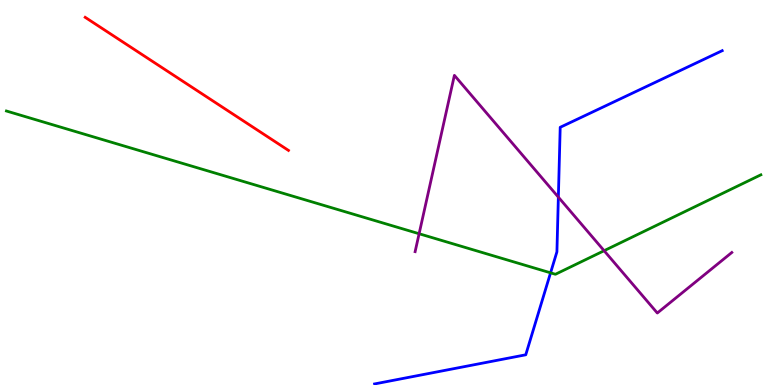[{'lines': ['blue', 'red'], 'intersections': []}, {'lines': ['green', 'red'], 'intersections': []}, {'lines': ['purple', 'red'], 'intersections': []}, {'lines': ['blue', 'green'], 'intersections': [{'x': 7.1, 'y': 2.91}]}, {'lines': ['blue', 'purple'], 'intersections': [{'x': 7.2, 'y': 4.88}]}, {'lines': ['green', 'purple'], 'intersections': [{'x': 5.41, 'y': 3.93}, {'x': 7.79, 'y': 3.49}]}]